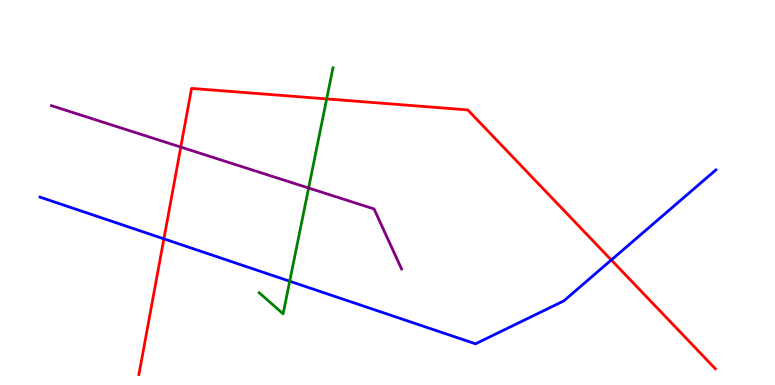[{'lines': ['blue', 'red'], 'intersections': [{'x': 2.11, 'y': 3.8}, {'x': 7.89, 'y': 3.25}]}, {'lines': ['green', 'red'], 'intersections': [{'x': 4.22, 'y': 7.43}]}, {'lines': ['purple', 'red'], 'intersections': [{'x': 2.33, 'y': 6.18}]}, {'lines': ['blue', 'green'], 'intersections': [{'x': 3.74, 'y': 2.7}]}, {'lines': ['blue', 'purple'], 'intersections': []}, {'lines': ['green', 'purple'], 'intersections': [{'x': 3.98, 'y': 5.12}]}]